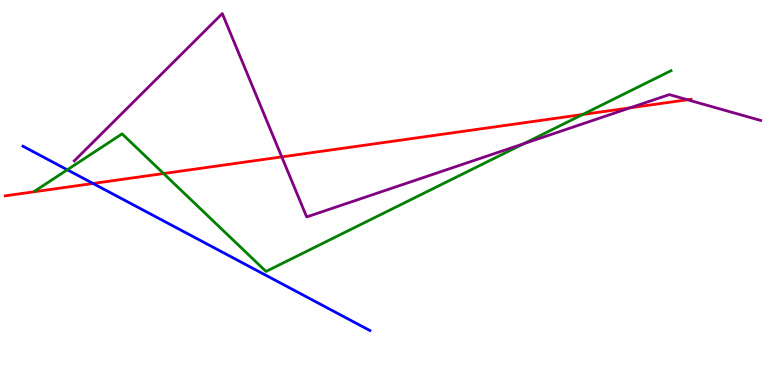[{'lines': ['blue', 'red'], 'intersections': [{'x': 1.2, 'y': 5.23}]}, {'lines': ['green', 'red'], 'intersections': [{'x': 2.11, 'y': 5.49}, {'x': 7.52, 'y': 7.03}]}, {'lines': ['purple', 'red'], 'intersections': [{'x': 3.64, 'y': 5.92}, {'x': 8.13, 'y': 7.2}, {'x': 8.87, 'y': 7.41}]}, {'lines': ['blue', 'green'], 'intersections': [{'x': 0.868, 'y': 5.59}]}, {'lines': ['blue', 'purple'], 'intersections': []}, {'lines': ['green', 'purple'], 'intersections': [{'x': 6.76, 'y': 6.27}]}]